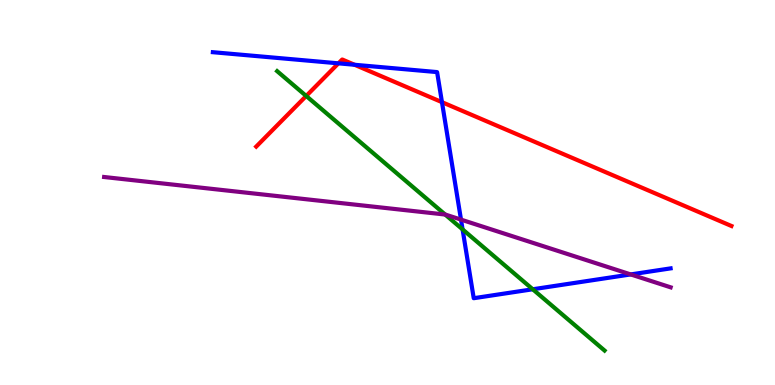[{'lines': ['blue', 'red'], 'intersections': [{'x': 4.37, 'y': 8.35}, {'x': 4.57, 'y': 8.32}, {'x': 5.7, 'y': 7.35}]}, {'lines': ['green', 'red'], 'intersections': [{'x': 3.95, 'y': 7.51}]}, {'lines': ['purple', 'red'], 'intersections': []}, {'lines': ['blue', 'green'], 'intersections': [{'x': 5.97, 'y': 4.04}, {'x': 6.87, 'y': 2.49}]}, {'lines': ['blue', 'purple'], 'intersections': [{'x': 5.95, 'y': 4.3}, {'x': 8.14, 'y': 2.87}]}, {'lines': ['green', 'purple'], 'intersections': [{'x': 5.74, 'y': 4.43}]}]